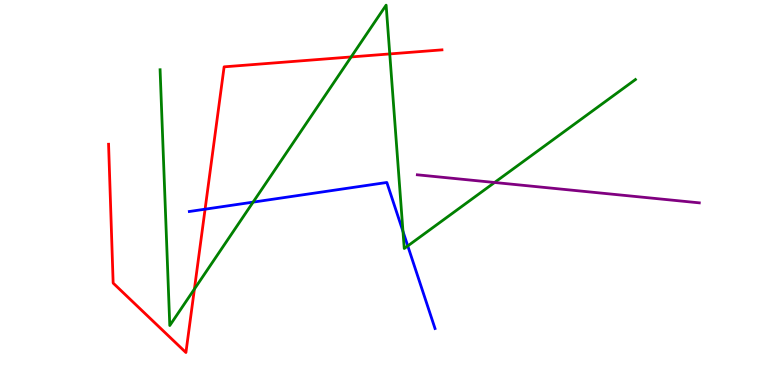[{'lines': ['blue', 'red'], 'intersections': [{'x': 2.65, 'y': 4.57}]}, {'lines': ['green', 'red'], 'intersections': [{'x': 2.51, 'y': 2.49}, {'x': 4.53, 'y': 8.52}, {'x': 5.03, 'y': 8.6}]}, {'lines': ['purple', 'red'], 'intersections': []}, {'lines': ['blue', 'green'], 'intersections': [{'x': 3.27, 'y': 4.75}, {'x': 5.2, 'y': 3.99}, {'x': 5.26, 'y': 3.61}]}, {'lines': ['blue', 'purple'], 'intersections': []}, {'lines': ['green', 'purple'], 'intersections': [{'x': 6.38, 'y': 5.26}]}]